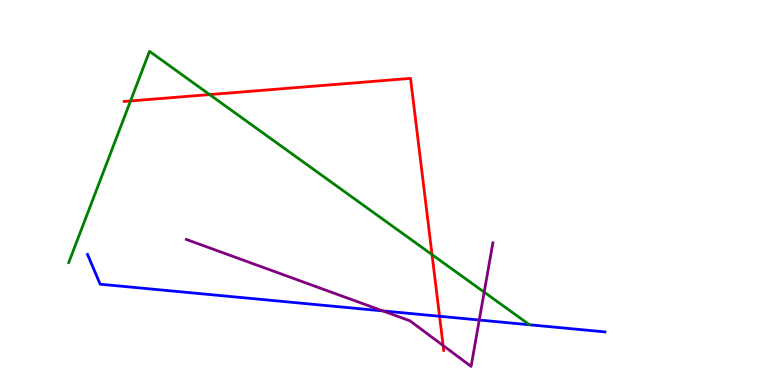[{'lines': ['blue', 'red'], 'intersections': [{'x': 5.67, 'y': 1.79}]}, {'lines': ['green', 'red'], 'intersections': [{'x': 1.68, 'y': 7.38}, {'x': 2.7, 'y': 7.54}, {'x': 5.57, 'y': 3.39}]}, {'lines': ['purple', 'red'], 'intersections': [{'x': 5.72, 'y': 1.02}]}, {'lines': ['blue', 'green'], 'intersections': []}, {'lines': ['blue', 'purple'], 'intersections': [{'x': 4.94, 'y': 1.92}, {'x': 6.18, 'y': 1.69}]}, {'lines': ['green', 'purple'], 'intersections': [{'x': 6.25, 'y': 2.41}]}]